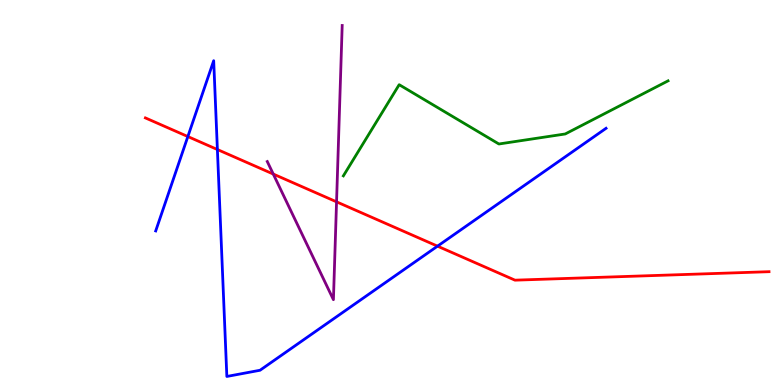[{'lines': ['blue', 'red'], 'intersections': [{'x': 2.42, 'y': 6.45}, {'x': 2.81, 'y': 6.12}, {'x': 5.65, 'y': 3.61}]}, {'lines': ['green', 'red'], 'intersections': []}, {'lines': ['purple', 'red'], 'intersections': [{'x': 3.53, 'y': 5.48}, {'x': 4.34, 'y': 4.76}]}, {'lines': ['blue', 'green'], 'intersections': []}, {'lines': ['blue', 'purple'], 'intersections': []}, {'lines': ['green', 'purple'], 'intersections': []}]